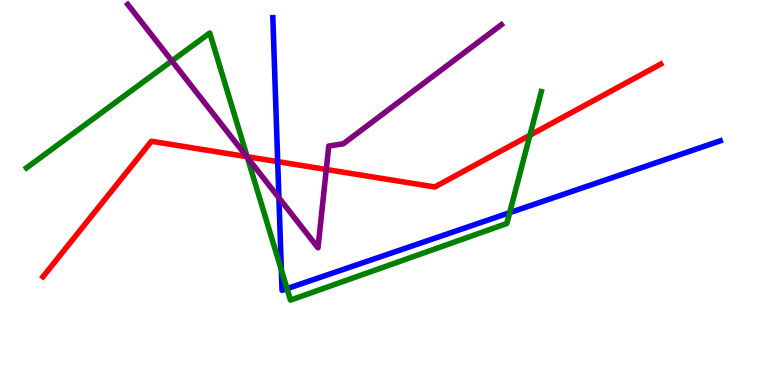[{'lines': ['blue', 'red'], 'intersections': [{'x': 3.58, 'y': 5.8}]}, {'lines': ['green', 'red'], 'intersections': [{'x': 3.19, 'y': 5.93}, {'x': 6.84, 'y': 6.49}]}, {'lines': ['purple', 'red'], 'intersections': [{'x': 3.18, 'y': 5.93}, {'x': 4.21, 'y': 5.6}]}, {'lines': ['blue', 'green'], 'intersections': [{'x': 3.63, 'y': 2.99}, {'x': 3.7, 'y': 2.5}, {'x': 6.58, 'y': 4.48}]}, {'lines': ['blue', 'purple'], 'intersections': [{'x': 3.6, 'y': 4.86}]}, {'lines': ['green', 'purple'], 'intersections': [{'x': 2.22, 'y': 8.42}, {'x': 3.19, 'y': 5.91}]}]